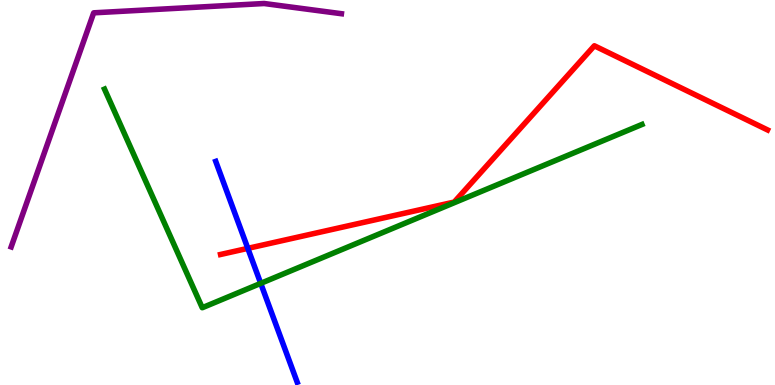[{'lines': ['blue', 'red'], 'intersections': [{'x': 3.2, 'y': 3.55}]}, {'lines': ['green', 'red'], 'intersections': []}, {'lines': ['purple', 'red'], 'intersections': []}, {'lines': ['blue', 'green'], 'intersections': [{'x': 3.36, 'y': 2.64}]}, {'lines': ['blue', 'purple'], 'intersections': []}, {'lines': ['green', 'purple'], 'intersections': []}]